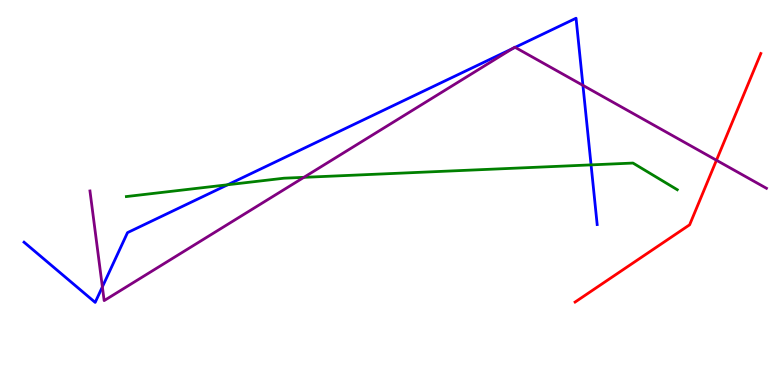[{'lines': ['blue', 'red'], 'intersections': []}, {'lines': ['green', 'red'], 'intersections': []}, {'lines': ['purple', 'red'], 'intersections': [{'x': 9.24, 'y': 5.84}]}, {'lines': ['blue', 'green'], 'intersections': [{'x': 2.94, 'y': 5.2}, {'x': 7.63, 'y': 5.72}]}, {'lines': ['blue', 'purple'], 'intersections': [{'x': 1.32, 'y': 2.55}, {'x': 6.61, 'y': 8.74}, {'x': 6.65, 'y': 8.77}, {'x': 7.52, 'y': 7.78}]}, {'lines': ['green', 'purple'], 'intersections': [{'x': 3.92, 'y': 5.39}]}]